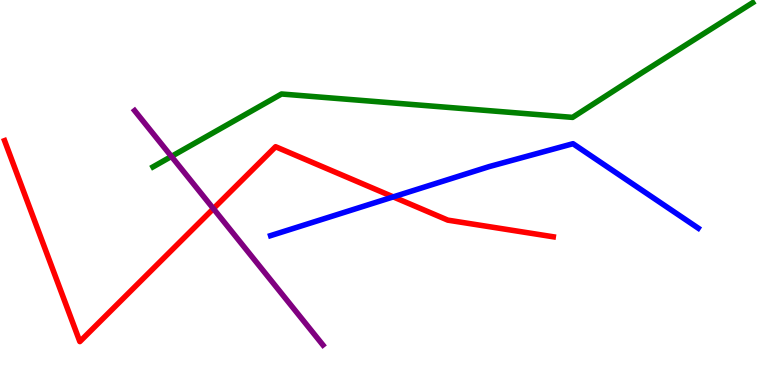[{'lines': ['blue', 'red'], 'intersections': [{'x': 5.07, 'y': 4.89}]}, {'lines': ['green', 'red'], 'intersections': []}, {'lines': ['purple', 'red'], 'intersections': [{'x': 2.75, 'y': 4.58}]}, {'lines': ['blue', 'green'], 'intersections': []}, {'lines': ['blue', 'purple'], 'intersections': []}, {'lines': ['green', 'purple'], 'intersections': [{'x': 2.21, 'y': 5.94}]}]